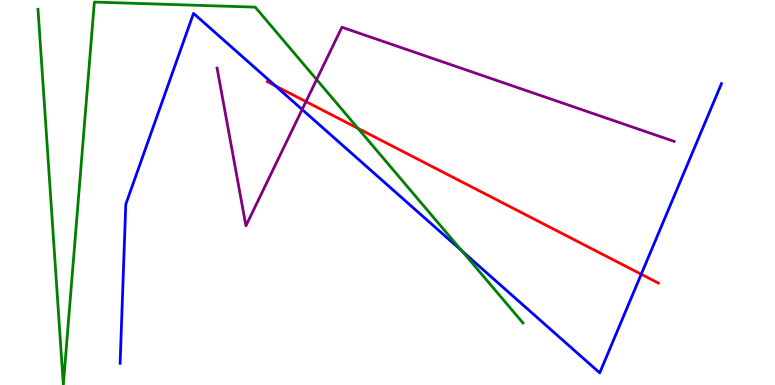[{'lines': ['blue', 'red'], 'intersections': [{'x': 3.55, 'y': 7.77}, {'x': 8.27, 'y': 2.88}]}, {'lines': ['green', 'red'], 'intersections': [{'x': 4.62, 'y': 6.66}]}, {'lines': ['purple', 'red'], 'intersections': [{'x': 3.95, 'y': 7.36}]}, {'lines': ['blue', 'green'], 'intersections': [{'x': 5.96, 'y': 3.48}]}, {'lines': ['blue', 'purple'], 'intersections': [{'x': 3.9, 'y': 7.16}]}, {'lines': ['green', 'purple'], 'intersections': [{'x': 4.09, 'y': 7.93}]}]